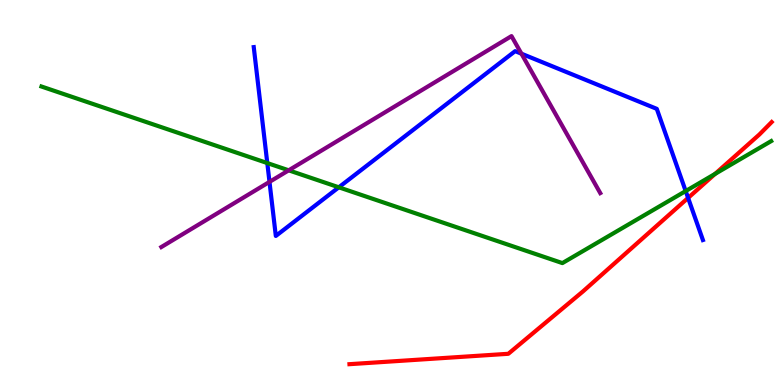[{'lines': ['blue', 'red'], 'intersections': [{'x': 8.88, 'y': 4.86}]}, {'lines': ['green', 'red'], 'intersections': [{'x': 9.23, 'y': 5.48}]}, {'lines': ['purple', 'red'], 'intersections': []}, {'lines': ['blue', 'green'], 'intersections': [{'x': 3.45, 'y': 5.76}, {'x': 4.37, 'y': 5.14}, {'x': 8.85, 'y': 5.04}]}, {'lines': ['blue', 'purple'], 'intersections': [{'x': 3.48, 'y': 5.28}, {'x': 6.73, 'y': 8.61}]}, {'lines': ['green', 'purple'], 'intersections': [{'x': 3.73, 'y': 5.58}]}]